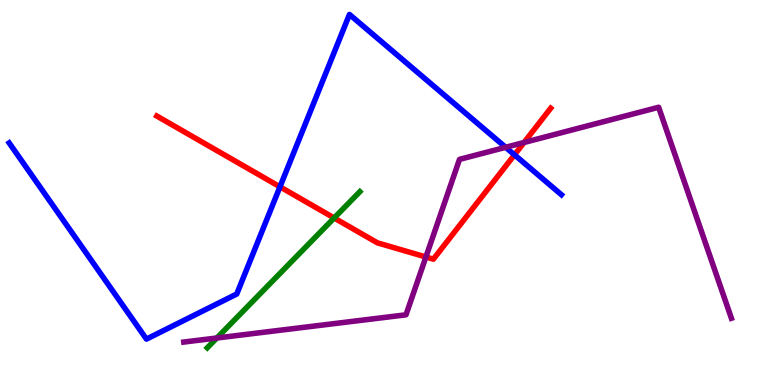[{'lines': ['blue', 'red'], 'intersections': [{'x': 3.61, 'y': 5.15}, {'x': 6.64, 'y': 5.98}]}, {'lines': ['green', 'red'], 'intersections': [{'x': 4.31, 'y': 4.34}]}, {'lines': ['purple', 'red'], 'intersections': [{'x': 5.5, 'y': 3.32}, {'x': 6.76, 'y': 6.3}]}, {'lines': ['blue', 'green'], 'intersections': []}, {'lines': ['blue', 'purple'], 'intersections': [{'x': 6.52, 'y': 6.17}]}, {'lines': ['green', 'purple'], 'intersections': [{'x': 2.8, 'y': 1.22}]}]